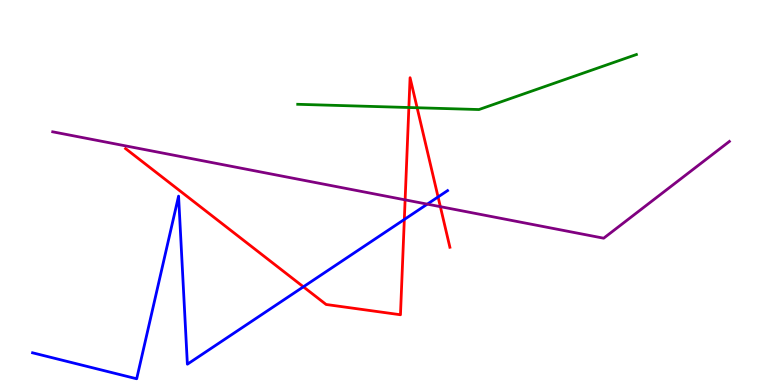[{'lines': ['blue', 'red'], 'intersections': [{'x': 3.91, 'y': 2.55}, {'x': 5.22, 'y': 4.3}, {'x': 5.65, 'y': 4.88}]}, {'lines': ['green', 'red'], 'intersections': [{'x': 5.28, 'y': 7.21}, {'x': 5.38, 'y': 7.2}]}, {'lines': ['purple', 'red'], 'intersections': [{'x': 5.23, 'y': 4.81}, {'x': 5.68, 'y': 4.63}]}, {'lines': ['blue', 'green'], 'intersections': []}, {'lines': ['blue', 'purple'], 'intersections': [{'x': 5.51, 'y': 4.7}]}, {'lines': ['green', 'purple'], 'intersections': []}]